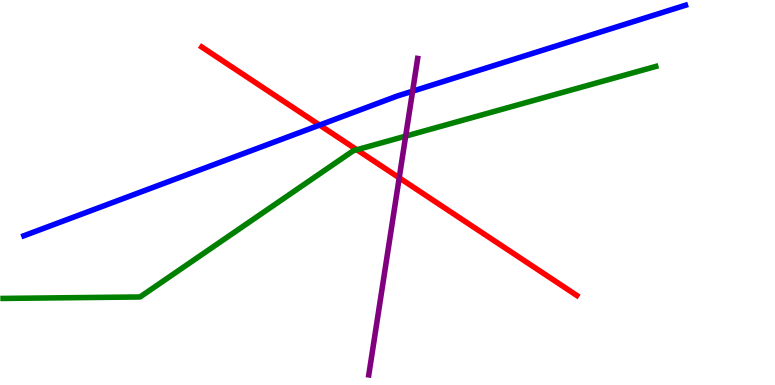[{'lines': ['blue', 'red'], 'intersections': [{'x': 4.12, 'y': 6.75}]}, {'lines': ['green', 'red'], 'intersections': [{'x': 4.6, 'y': 6.11}]}, {'lines': ['purple', 'red'], 'intersections': [{'x': 5.15, 'y': 5.38}]}, {'lines': ['blue', 'green'], 'intersections': []}, {'lines': ['blue', 'purple'], 'intersections': [{'x': 5.32, 'y': 7.63}]}, {'lines': ['green', 'purple'], 'intersections': [{'x': 5.23, 'y': 6.46}]}]